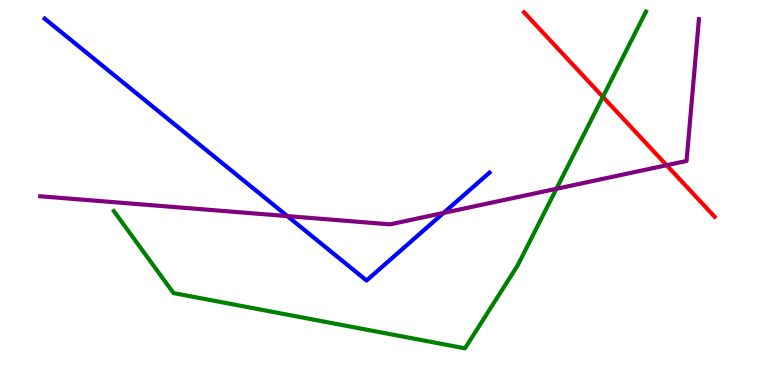[{'lines': ['blue', 'red'], 'intersections': []}, {'lines': ['green', 'red'], 'intersections': [{'x': 7.78, 'y': 7.48}]}, {'lines': ['purple', 'red'], 'intersections': [{'x': 8.6, 'y': 5.71}]}, {'lines': ['blue', 'green'], 'intersections': []}, {'lines': ['blue', 'purple'], 'intersections': [{'x': 3.71, 'y': 4.39}, {'x': 5.72, 'y': 4.47}]}, {'lines': ['green', 'purple'], 'intersections': [{'x': 7.18, 'y': 5.1}]}]